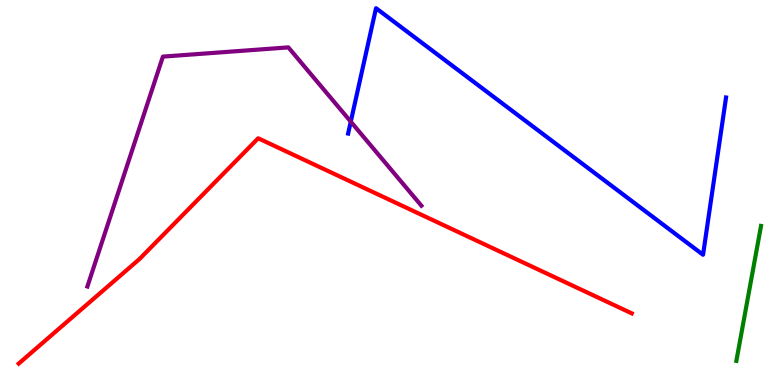[{'lines': ['blue', 'red'], 'intersections': []}, {'lines': ['green', 'red'], 'intersections': []}, {'lines': ['purple', 'red'], 'intersections': []}, {'lines': ['blue', 'green'], 'intersections': []}, {'lines': ['blue', 'purple'], 'intersections': [{'x': 4.53, 'y': 6.84}]}, {'lines': ['green', 'purple'], 'intersections': []}]